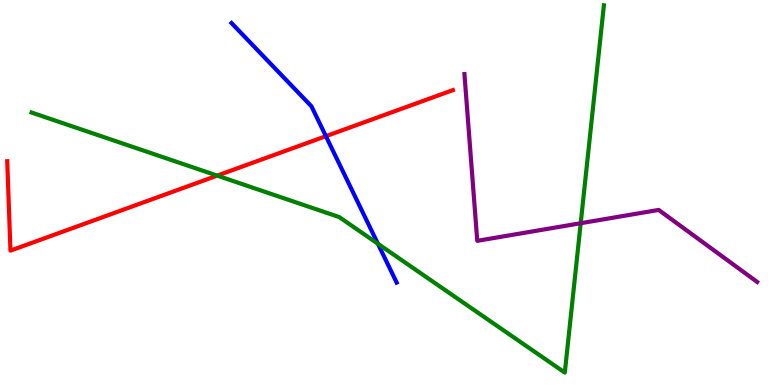[{'lines': ['blue', 'red'], 'intersections': [{'x': 4.21, 'y': 6.46}]}, {'lines': ['green', 'red'], 'intersections': [{'x': 2.8, 'y': 5.44}]}, {'lines': ['purple', 'red'], 'intersections': []}, {'lines': ['blue', 'green'], 'intersections': [{'x': 4.88, 'y': 3.67}]}, {'lines': ['blue', 'purple'], 'intersections': []}, {'lines': ['green', 'purple'], 'intersections': [{'x': 7.49, 'y': 4.2}]}]